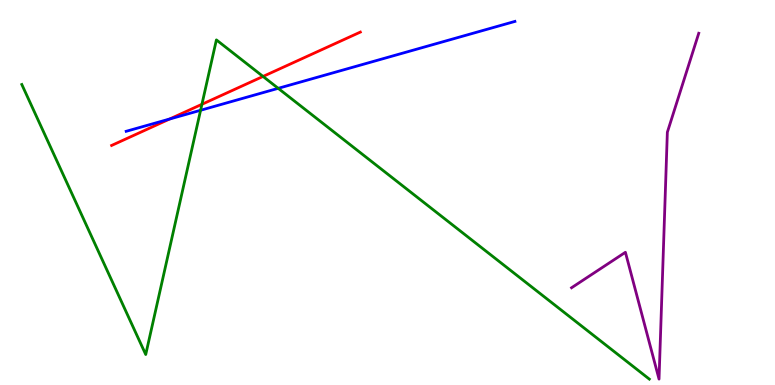[{'lines': ['blue', 'red'], 'intersections': [{'x': 2.19, 'y': 6.91}]}, {'lines': ['green', 'red'], 'intersections': [{'x': 2.61, 'y': 7.29}, {'x': 3.39, 'y': 8.01}]}, {'lines': ['purple', 'red'], 'intersections': []}, {'lines': ['blue', 'green'], 'intersections': [{'x': 2.59, 'y': 7.14}, {'x': 3.59, 'y': 7.71}]}, {'lines': ['blue', 'purple'], 'intersections': []}, {'lines': ['green', 'purple'], 'intersections': []}]